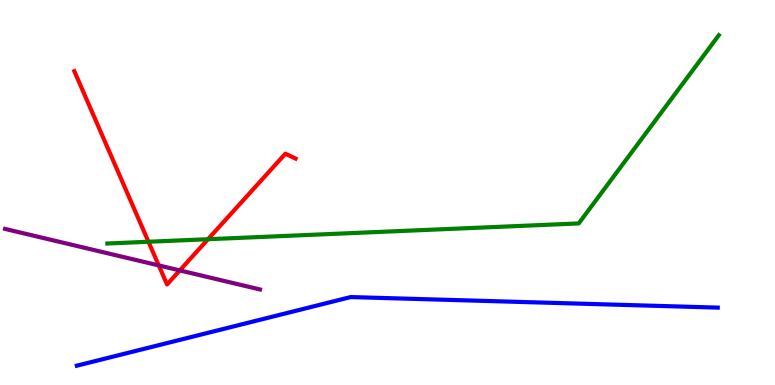[{'lines': ['blue', 'red'], 'intersections': []}, {'lines': ['green', 'red'], 'intersections': [{'x': 1.92, 'y': 3.72}, {'x': 2.68, 'y': 3.79}]}, {'lines': ['purple', 'red'], 'intersections': [{'x': 2.05, 'y': 3.11}, {'x': 2.32, 'y': 2.98}]}, {'lines': ['blue', 'green'], 'intersections': []}, {'lines': ['blue', 'purple'], 'intersections': []}, {'lines': ['green', 'purple'], 'intersections': []}]